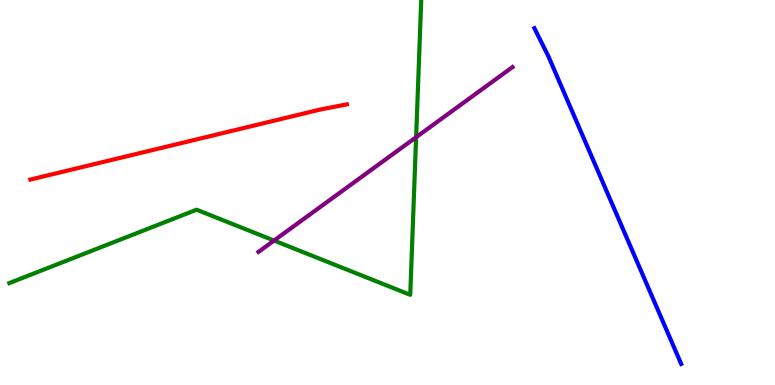[{'lines': ['blue', 'red'], 'intersections': []}, {'lines': ['green', 'red'], 'intersections': []}, {'lines': ['purple', 'red'], 'intersections': []}, {'lines': ['blue', 'green'], 'intersections': []}, {'lines': ['blue', 'purple'], 'intersections': []}, {'lines': ['green', 'purple'], 'intersections': [{'x': 3.54, 'y': 3.75}, {'x': 5.37, 'y': 6.44}]}]